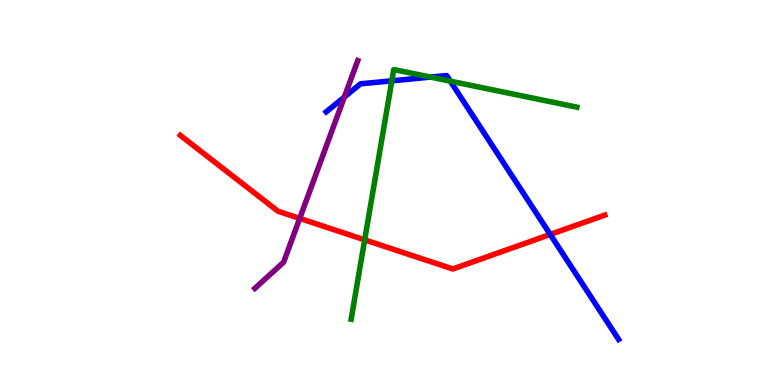[{'lines': ['blue', 'red'], 'intersections': [{'x': 7.1, 'y': 3.91}]}, {'lines': ['green', 'red'], 'intersections': [{'x': 4.71, 'y': 3.77}]}, {'lines': ['purple', 'red'], 'intersections': [{'x': 3.87, 'y': 4.33}]}, {'lines': ['blue', 'green'], 'intersections': [{'x': 5.06, 'y': 7.9}, {'x': 5.56, 'y': 8.0}, {'x': 5.81, 'y': 7.89}]}, {'lines': ['blue', 'purple'], 'intersections': [{'x': 4.44, 'y': 7.48}]}, {'lines': ['green', 'purple'], 'intersections': []}]